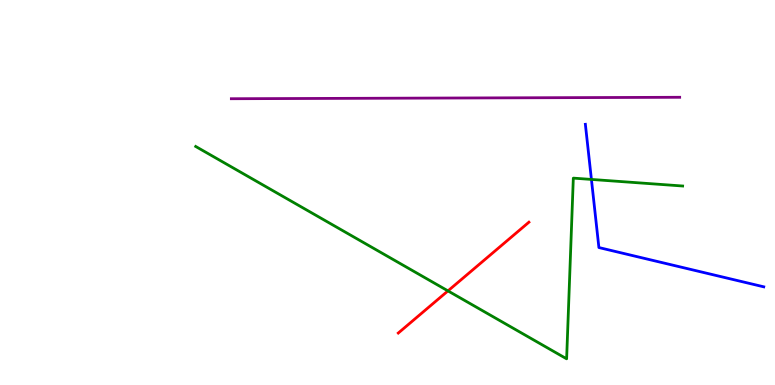[{'lines': ['blue', 'red'], 'intersections': []}, {'lines': ['green', 'red'], 'intersections': [{'x': 5.78, 'y': 2.44}]}, {'lines': ['purple', 'red'], 'intersections': []}, {'lines': ['blue', 'green'], 'intersections': [{'x': 7.63, 'y': 5.34}]}, {'lines': ['blue', 'purple'], 'intersections': []}, {'lines': ['green', 'purple'], 'intersections': []}]